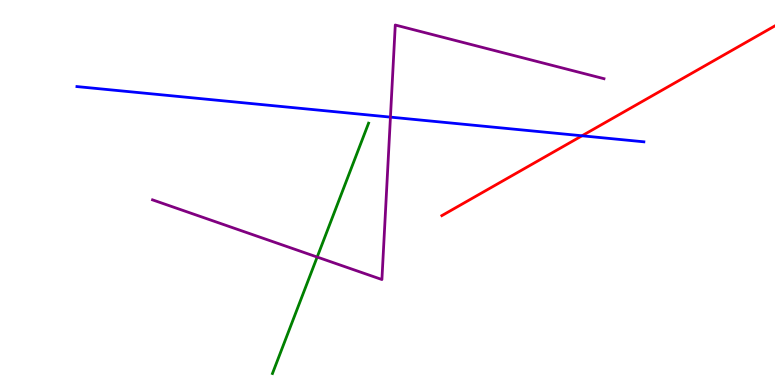[{'lines': ['blue', 'red'], 'intersections': [{'x': 7.51, 'y': 6.47}]}, {'lines': ['green', 'red'], 'intersections': []}, {'lines': ['purple', 'red'], 'intersections': []}, {'lines': ['blue', 'green'], 'intersections': []}, {'lines': ['blue', 'purple'], 'intersections': [{'x': 5.04, 'y': 6.96}]}, {'lines': ['green', 'purple'], 'intersections': [{'x': 4.09, 'y': 3.32}]}]